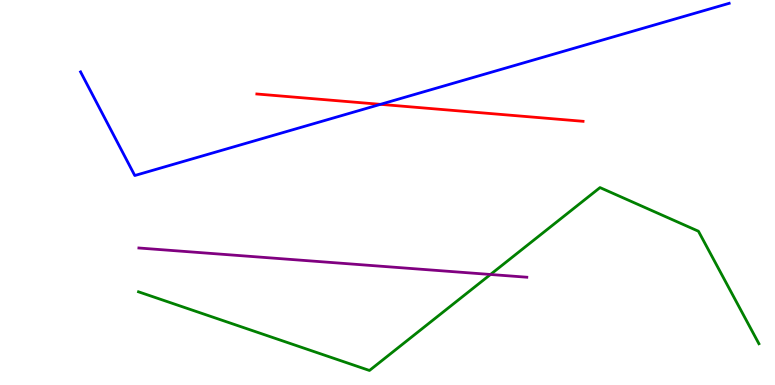[{'lines': ['blue', 'red'], 'intersections': [{'x': 4.91, 'y': 7.29}]}, {'lines': ['green', 'red'], 'intersections': []}, {'lines': ['purple', 'red'], 'intersections': []}, {'lines': ['blue', 'green'], 'intersections': []}, {'lines': ['blue', 'purple'], 'intersections': []}, {'lines': ['green', 'purple'], 'intersections': [{'x': 6.33, 'y': 2.87}]}]